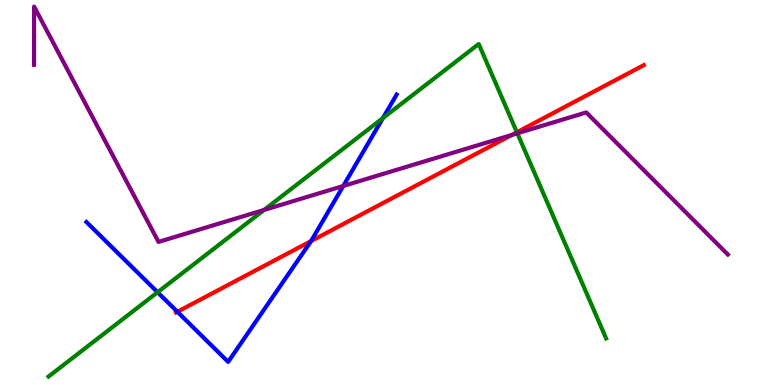[{'lines': ['blue', 'red'], 'intersections': [{'x': 2.29, 'y': 1.9}, {'x': 4.01, 'y': 3.74}]}, {'lines': ['green', 'red'], 'intersections': [{'x': 6.67, 'y': 6.56}]}, {'lines': ['purple', 'red'], 'intersections': [{'x': 6.6, 'y': 6.49}]}, {'lines': ['blue', 'green'], 'intersections': [{'x': 2.03, 'y': 2.41}, {'x': 4.94, 'y': 6.93}]}, {'lines': ['blue', 'purple'], 'intersections': [{'x': 4.43, 'y': 5.17}]}, {'lines': ['green', 'purple'], 'intersections': [{'x': 3.41, 'y': 4.55}, {'x': 6.68, 'y': 6.54}]}]